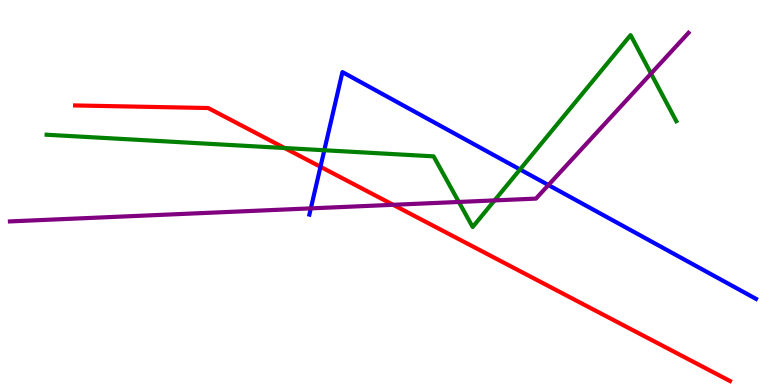[{'lines': ['blue', 'red'], 'intersections': [{'x': 4.14, 'y': 5.67}]}, {'lines': ['green', 'red'], 'intersections': [{'x': 3.67, 'y': 6.15}]}, {'lines': ['purple', 'red'], 'intersections': [{'x': 5.07, 'y': 4.68}]}, {'lines': ['blue', 'green'], 'intersections': [{'x': 4.18, 'y': 6.1}, {'x': 6.71, 'y': 5.6}]}, {'lines': ['blue', 'purple'], 'intersections': [{'x': 4.01, 'y': 4.59}, {'x': 7.08, 'y': 5.19}]}, {'lines': ['green', 'purple'], 'intersections': [{'x': 5.92, 'y': 4.75}, {'x': 6.38, 'y': 4.79}, {'x': 8.4, 'y': 8.09}]}]